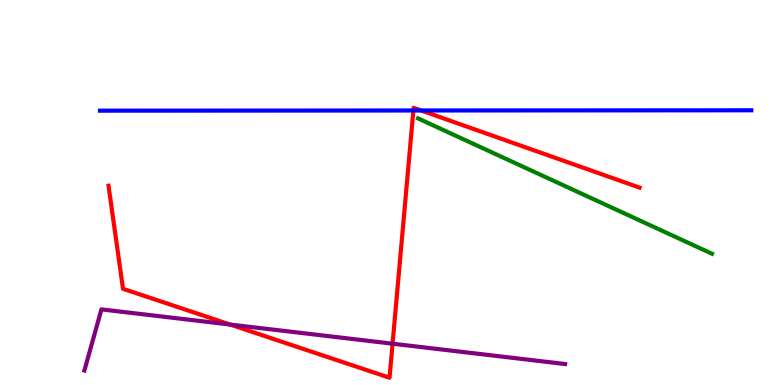[{'lines': ['blue', 'red'], 'intersections': [{'x': 5.33, 'y': 7.13}, {'x': 5.44, 'y': 7.13}]}, {'lines': ['green', 'red'], 'intersections': []}, {'lines': ['purple', 'red'], 'intersections': [{'x': 2.97, 'y': 1.57}, {'x': 5.07, 'y': 1.07}]}, {'lines': ['blue', 'green'], 'intersections': []}, {'lines': ['blue', 'purple'], 'intersections': []}, {'lines': ['green', 'purple'], 'intersections': []}]